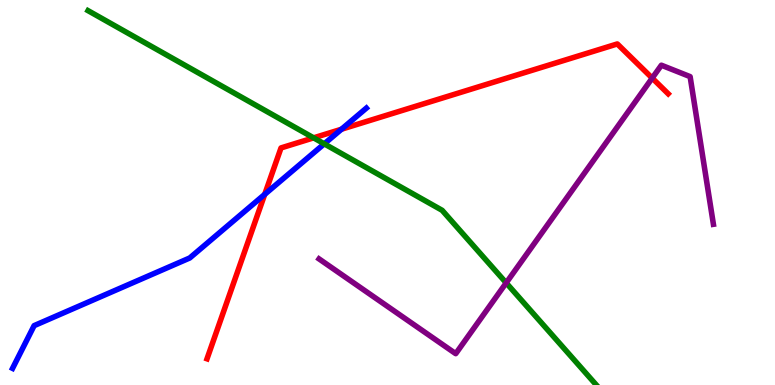[{'lines': ['blue', 'red'], 'intersections': [{'x': 3.42, 'y': 4.95}, {'x': 4.41, 'y': 6.64}]}, {'lines': ['green', 'red'], 'intersections': [{'x': 4.05, 'y': 6.42}]}, {'lines': ['purple', 'red'], 'intersections': [{'x': 8.42, 'y': 7.97}]}, {'lines': ['blue', 'green'], 'intersections': [{'x': 4.18, 'y': 6.26}]}, {'lines': ['blue', 'purple'], 'intersections': []}, {'lines': ['green', 'purple'], 'intersections': [{'x': 6.53, 'y': 2.65}]}]